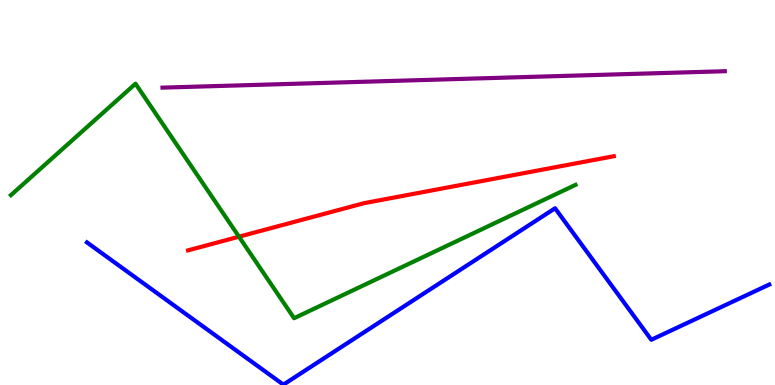[{'lines': ['blue', 'red'], 'intersections': []}, {'lines': ['green', 'red'], 'intersections': [{'x': 3.08, 'y': 3.85}]}, {'lines': ['purple', 'red'], 'intersections': []}, {'lines': ['blue', 'green'], 'intersections': []}, {'lines': ['blue', 'purple'], 'intersections': []}, {'lines': ['green', 'purple'], 'intersections': []}]